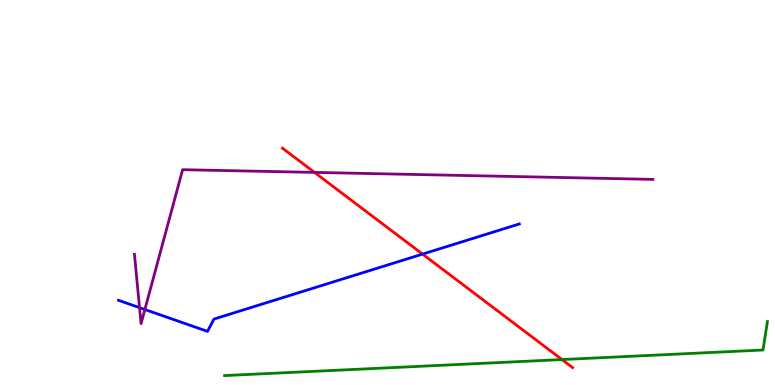[{'lines': ['blue', 'red'], 'intersections': [{'x': 5.45, 'y': 3.4}]}, {'lines': ['green', 'red'], 'intersections': [{'x': 7.25, 'y': 0.661}]}, {'lines': ['purple', 'red'], 'intersections': [{'x': 4.06, 'y': 5.52}]}, {'lines': ['blue', 'green'], 'intersections': []}, {'lines': ['blue', 'purple'], 'intersections': [{'x': 1.8, 'y': 2.01}, {'x': 1.87, 'y': 1.96}]}, {'lines': ['green', 'purple'], 'intersections': []}]